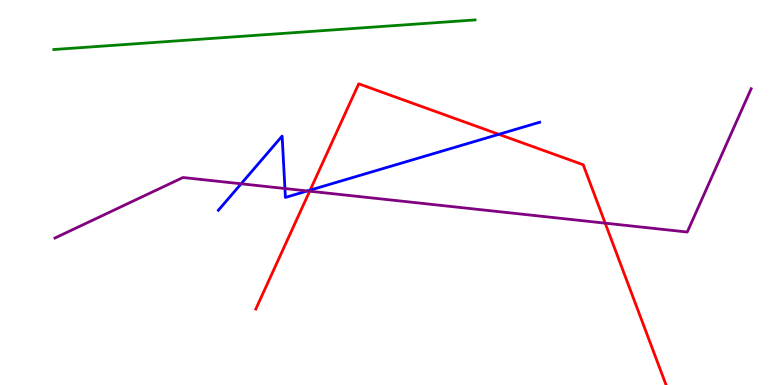[{'lines': ['blue', 'red'], 'intersections': [{'x': 4.0, 'y': 5.06}, {'x': 6.44, 'y': 6.51}]}, {'lines': ['green', 'red'], 'intersections': []}, {'lines': ['purple', 'red'], 'intersections': [{'x': 4.0, 'y': 5.03}, {'x': 7.81, 'y': 4.2}]}, {'lines': ['blue', 'green'], 'intersections': []}, {'lines': ['blue', 'purple'], 'intersections': [{'x': 3.11, 'y': 5.23}, {'x': 3.68, 'y': 5.1}, {'x': 3.97, 'y': 5.04}]}, {'lines': ['green', 'purple'], 'intersections': []}]